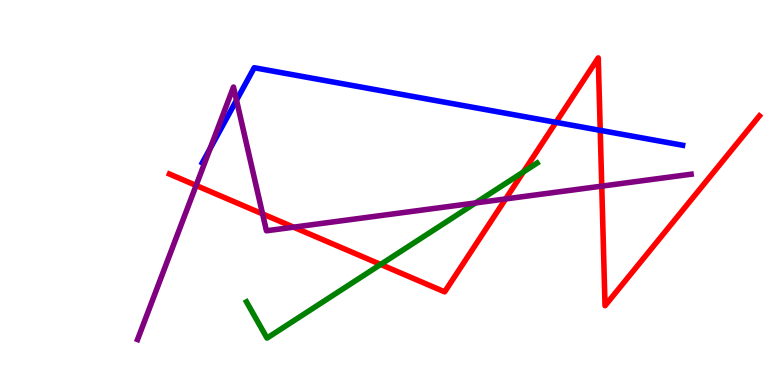[{'lines': ['blue', 'red'], 'intersections': [{'x': 7.17, 'y': 6.82}, {'x': 7.74, 'y': 6.61}]}, {'lines': ['green', 'red'], 'intersections': [{'x': 4.91, 'y': 3.13}, {'x': 6.75, 'y': 5.53}]}, {'lines': ['purple', 'red'], 'intersections': [{'x': 2.53, 'y': 5.18}, {'x': 3.39, 'y': 4.44}, {'x': 3.79, 'y': 4.1}, {'x': 6.52, 'y': 4.83}, {'x': 7.76, 'y': 5.17}]}, {'lines': ['blue', 'green'], 'intersections': []}, {'lines': ['blue', 'purple'], 'intersections': [{'x': 2.71, 'y': 6.15}, {'x': 3.05, 'y': 7.4}]}, {'lines': ['green', 'purple'], 'intersections': [{'x': 6.14, 'y': 4.73}]}]